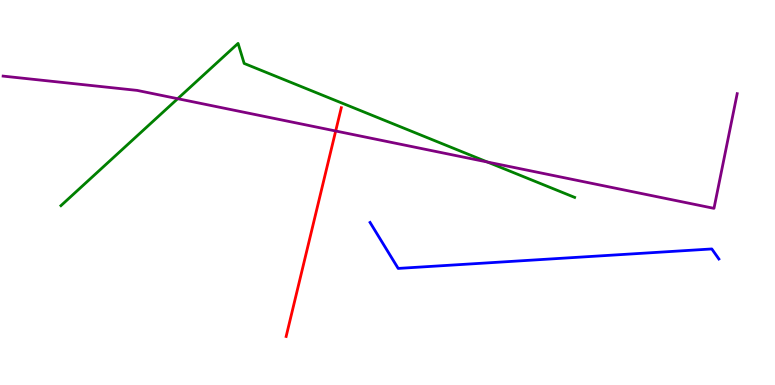[{'lines': ['blue', 'red'], 'intersections': []}, {'lines': ['green', 'red'], 'intersections': []}, {'lines': ['purple', 'red'], 'intersections': [{'x': 4.33, 'y': 6.6}]}, {'lines': ['blue', 'green'], 'intersections': []}, {'lines': ['blue', 'purple'], 'intersections': []}, {'lines': ['green', 'purple'], 'intersections': [{'x': 2.29, 'y': 7.44}, {'x': 6.29, 'y': 5.79}]}]